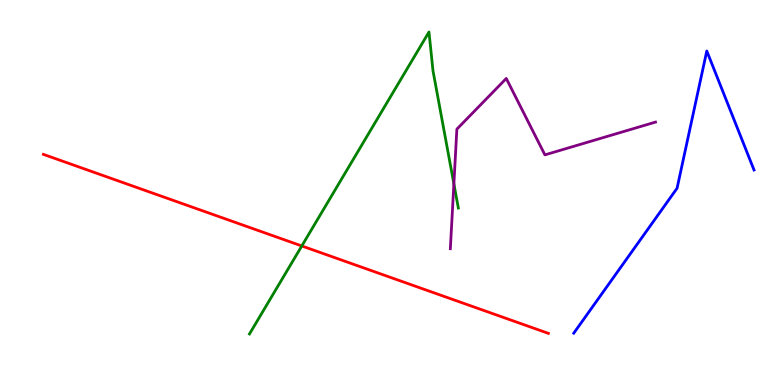[{'lines': ['blue', 'red'], 'intersections': []}, {'lines': ['green', 'red'], 'intersections': [{'x': 3.89, 'y': 3.61}]}, {'lines': ['purple', 'red'], 'intersections': []}, {'lines': ['blue', 'green'], 'intersections': []}, {'lines': ['blue', 'purple'], 'intersections': []}, {'lines': ['green', 'purple'], 'intersections': [{'x': 5.86, 'y': 5.22}]}]